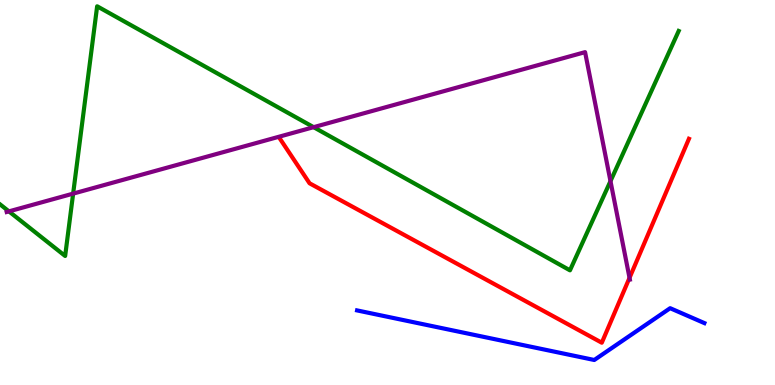[{'lines': ['blue', 'red'], 'intersections': []}, {'lines': ['green', 'red'], 'intersections': []}, {'lines': ['purple', 'red'], 'intersections': [{'x': 8.12, 'y': 2.78}]}, {'lines': ['blue', 'green'], 'intersections': []}, {'lines': ['blue', 'purple'], 'intersections': []}, {'lines': ['green', 'purple'], 'intersections': [{'x': 0.115, 'y': 4.51}, {'x': 0.944, 'y': 4.97}, {'x': 4.05, 'y': 6.7}, {'x': 7.88, 'y': 5.3}]}]